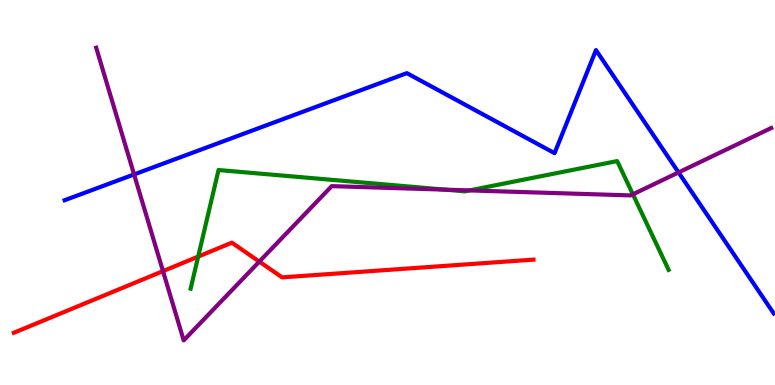[{'lines': ['blue', 'red'], 'intersections': []}, {'lines': ['green', 'red'], 'intersections': [{'x': 2.56, 'y': 3.34}]}, {'lines': ['purple', 'red'], 'intersections': [{'x': 2.1, 'y': 2.96}, {'x': 3.35, 'y': 3.2}]}, {'lines': ['blue', 'green'], 'intersections': []}, {'lines': ['blue', 'purple'], 'intersections': [{'x': 1.73, 'y': 5.47}, {'x': 8.76, 'y': 5.52}]}, {'lines': ['green', 'purple'], 'intersections': [{'x': 5.75, 'y': 5.07}, {'x': 6.06, 'y': 5.05}, {'x': 8.17, 'y': 4.95}]}]